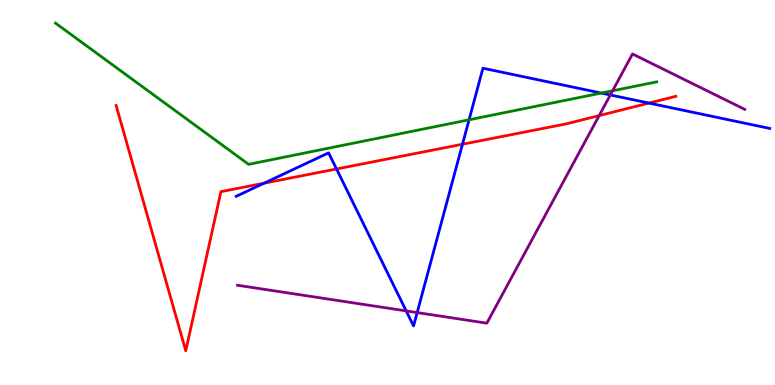[{'lines': ['blue', 'red'], 'intersections': [{'x': 3.41, 'y': 5.24}, {'x': 4.34, 'y': 5.61}, {'x': 5.97, 'y': 6.25}, {'x': 8.37, 'y': 7.32}]}, {'lines': ['green', 'red'], 'intersections': []}, {'lines': ['purple', 'red'], 'intersections': [{'x': 7.73, 'y': 7.0}]}, {'lines': ['blue', 'green'], 'intersections': [{'x': 6.05, 'y': 6.89}, {'x': 7.76, 'y': 7.58}]}, {'lines': ['blue', 'purple'], 'intersections': [{'x': 5.24, 'y': 1.92}, {'x': 5.38, 'y': 1.88}, {'x': 7.88, 'y': 7.53}]}, {'lines': ['green', 'purple'], 'intersections': [{'x': 7.9, 'y': 7.64}]}]